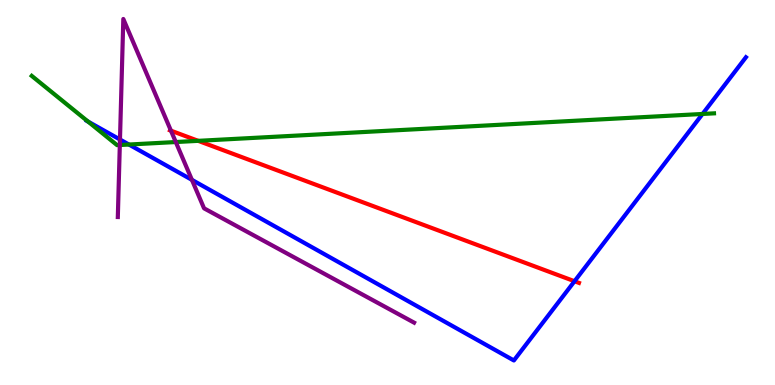[{'lines': ['blue', 'red'], 'intersections': [{'x': 7.41, 'y': 2.7}]}, {'lines': ['green', 'red'], 'intersections': [{'x': 2.56, 'y': 6.34}]}, {'lines': ['purple', 'red'], 'intersections': [{'x': 2.21, 'y': 6.61}]}, {'lines': ['blue', 'green'], 'intersections': [{'x': 1.14, 'y': 6.84}, {'x': 1.66, 'y': 6.25}, {'x': 9.06, 'y': 7.04}]}, {'lines': ['blue', 'purple'], 'intersections': [{'x': 1.55, 'y': 6.38}, {'x': 2.48, 'y': 5.33}]}, {'lines': ['green', 'purple'], 'intersections': [{'x': 1.55, 'y': 6.23}, {'x': 2.27, 'y': 6.31}]}]